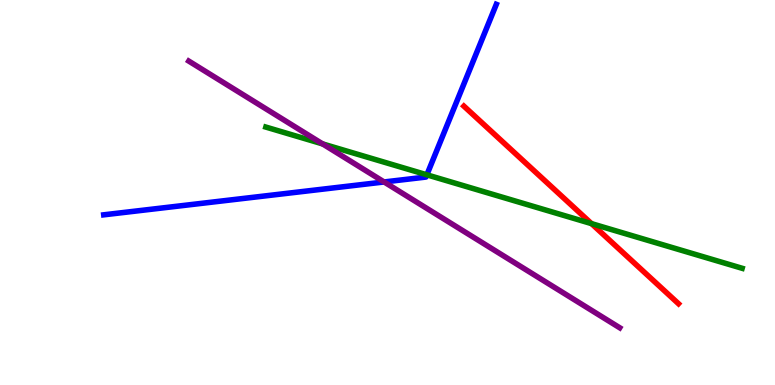[{'lines': ['blue', 'red'], 'intersections': []}, {'lines': ['green', 'red'], 'intersections': [{'x': 7.63, 'y': 4.19}]}, {'lines': ['purple', 'red'], 'intersections': []}, {'lines': ['blue', 'green'], 'intersections': [{'x': 5.51, 'y': 5.46}]}, {'lines': ['blue', 'purple'], 'intersections': [{'x': 4.96, 'y': 5.27}]}, {'lines': ['green', 'purple'], 'intersections': [{'x': 4.16, 'y': 6.26}]}]